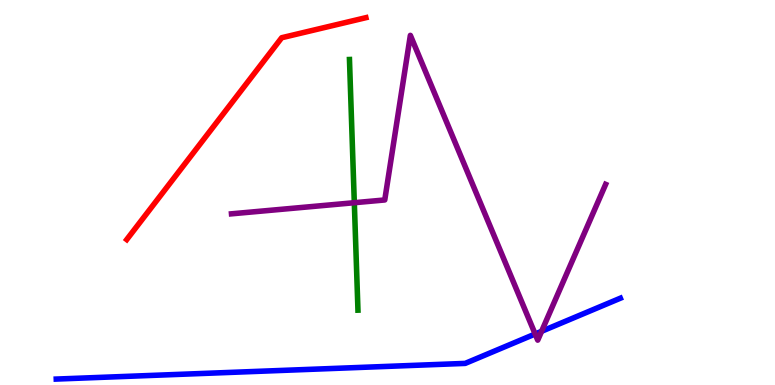[{'lines': ['blue', 'red'], 'intersections': []}, {'lines': ['green', 'red'], 'intersections': []}, {'lines': ['purple', 'red'], 'intersections': []}, {'lines': ['blue', 'green'], 'intersections': []}, {'lines': ['blue', 'purple'], 'intersections': [{'x': 6.91, 'y': 1.32}, {'x': 6.99, 'y': 1.39}]}, {'lines': ['green', 'purple'], 'intersections': [{'x': 4.57, 'y': 4.73}]}]